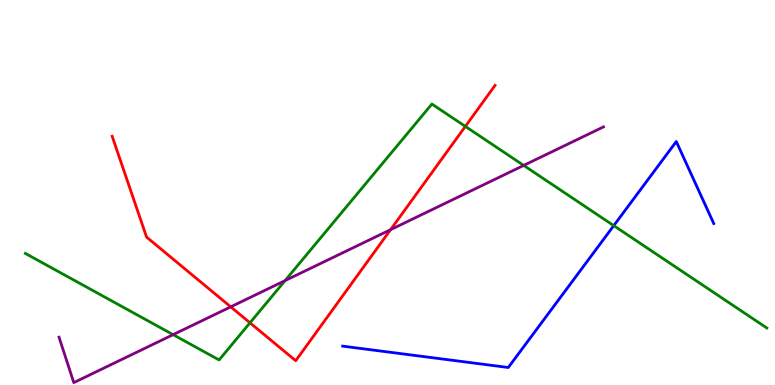[{'lines': ['blue', 'red'], 'intersections': []}, {'lines': ['green', 'red'], 'intersections': [{'x': 3.23, 'y': 1.62}, {'x': 6.0, 'y': 6.72}]}, {'lines': ['purple', 'red'], 'intersections': [{'x': 2.98, 'y': 2.03}, {'x': 5.04, 'y': 4.03}]}, {'lines': ['blue', 'green'], 'intersections': [{'x': 7.92, 'y': 4.14}]}, {'lines': ['blue', 'purple'], 'intersections': []}, {'lines': ['green', 'purple'], 'intersections': [{'x': 2.23, 'y': 1.31}, {'x': 3.68, 'y': 2.71}, {'x': 6.76, 'y': 5.7}]}]